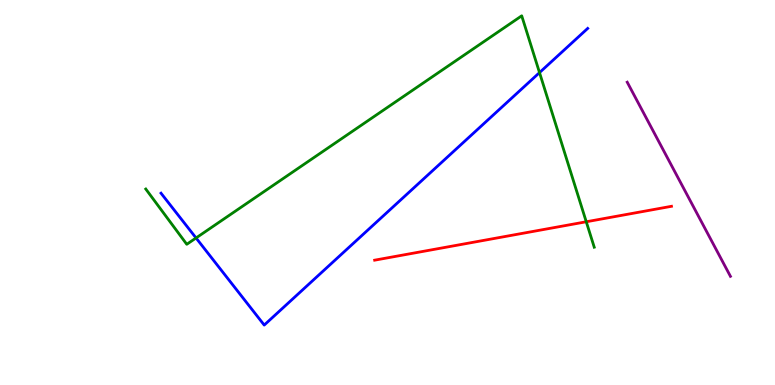[{'lines': ['blue', 'red'], 'intersections': []}, {'lines': ['green', 'red'], 'intersections': [{'x': 7.56, 'y': 4.24}]}, {'lines': ['purple', 'red'], 'intersections': []}, {'lines': ['blue', 'green'], 'intersections': [{'x': 2.53, 'y': 3.82}, {'x': 6.96, 'y': 8.11}]}, {'lines': ['blue', 'purple'], 'intersections': []}, {'lines': ['green', 'purple'], 'intersections': []}]